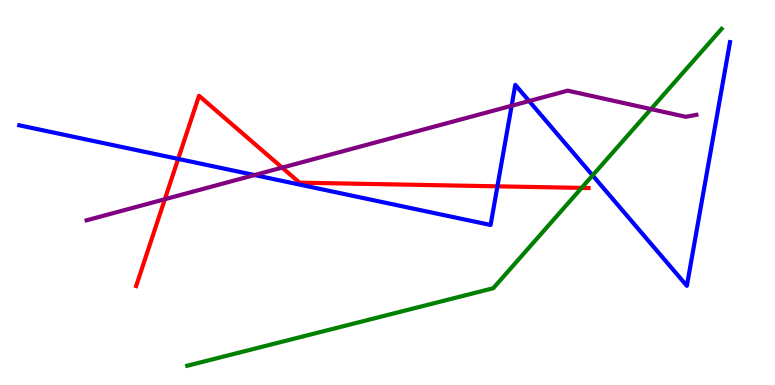[{'lines': ['blue', 'red'], 'intersections': [{'x': 2.3, 'y': 5.87}, {'x': 6.42, 'y': 5.16}]}, {'lines': ['green', 'red'], 'intersections': [{'x': 7.5, 'y': 5.12}]}, {'lines': ['purple', 'red'], 'intersections': [{'x': 2.13, 'y': 4.83}, {'x': 3.64, 'y': 5.65}]}, {'lines': ['blue', 'green'], 'intersections': [{'x': 7.65, 'y': 5.44}]}, {'lines': ['blue', 'purple'], 'intersections': [{'x': 3.28, 'y': 5.45}, {'x': 6.6, 'y': 7.25}, {'x': 6.83, 'y': 7.38}]}, {'lines': ['green', 'purple'], 'intersections': [{'x': 8.4, 'y': 7.17}]}]